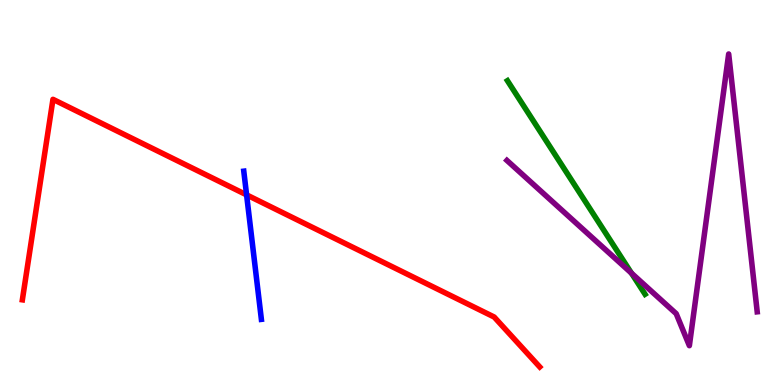[{'lines': ['blue', 'red'], 'intersections': [{'x': 3.18, 'y': 4.94}]}, {'lines': ['green', 'red'], 'intersections': []}, {'lines': ['purple', 'red'], 'intersections': []}, {'lines': ['blue', 'green'], 'intersections': []}, {'lines': ['blue', 'purple'], 'intersections': []}, {'lines': ['green', 'purple'], 'intersections': [{'x': 8.15, 'y': 2.9}]}]